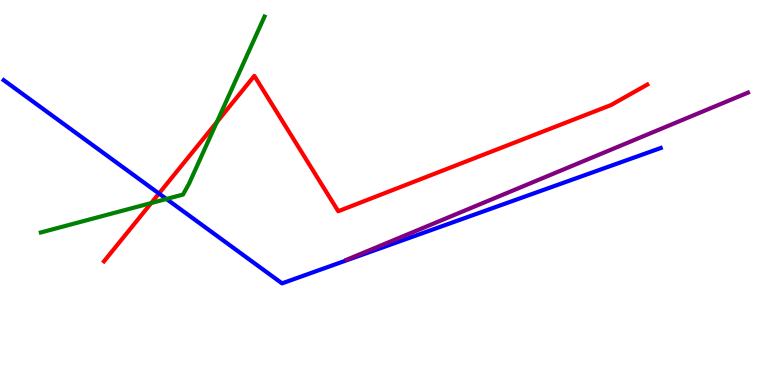[{'lines': ['blue', 'red'], 'intersections': [{'x': 2.05, 'y': 4.97}]}, {'lines': ['green', 'red'], 'intersections': [{'x': 1.95, 'y': 4.73}, {'x': 2.8, 'y': 6.83}]}, {'lines': ['purple', 'red'], 'intersections': []}, {'lines': ['blue', 'green'], 'intersections': [{'x': 2.15, 'y': 4.83}]}, {'lines': ['blue', 'purple'], 'intersections': []}, {'lines': ['green', 'purple'], 'intersections': []}]